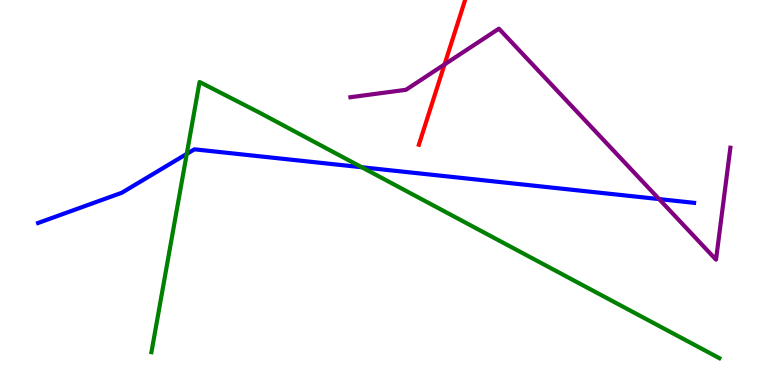[{'lines': ['blue', 'red'], 'intersections': []}, {'lines': ['green', 'red'], 'intersections': []}, {'lines': ['purple', 'red'], 'intersections': [{'x': 5.74, 'y': 8.33}]}, {'lines': ['blue', 'green'], 'intersections': [{'x': 2.41, 'y': 6.0}, {'x': 4.67, 'y': 5.66}]}, {'lines': ['blue', 'purple'], 'intersections': [{'x': 8.5, 'y': 4.83}]}, {'lines': ['green', 'purple'], 'intersections': []}]